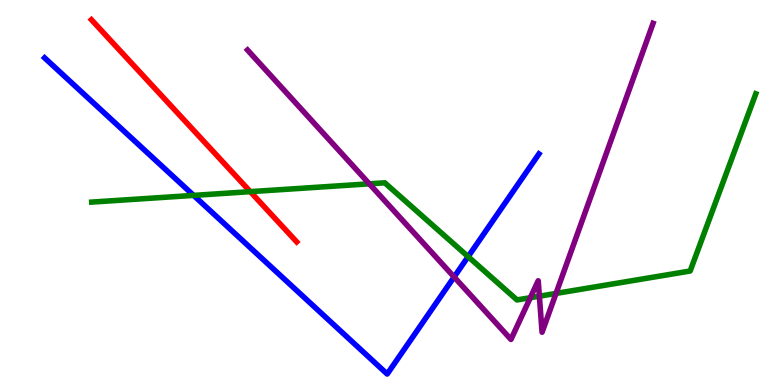[{'lines': ['blue', 'red'], 'intersections': []}, {'lines': ['green', 'red'], 'intersections': [{'x': 3.23, 'y': 5.02}]}, {'lines': ['purple', 'red'], 'intersections': []}, {'lines': ['blue', 'green'], 'intersections': [{'x': 2.5, 'y': 4.92}, {'x': 6.04, 'y': 3.33}]}, {'lines': ['blue', 'purple'], 'intersections': [{'x': 5.86, 'y': 2.81}]}, {'lines': ['green', 'purple'], 'intersections': [{'x': 4.77, 'y': 5.23}, {'x': 6.84, 'y': 2.27}, {'x': 6.96, 'y': 2.31}, {'x': 7.17, 'y': 2.38}]}]